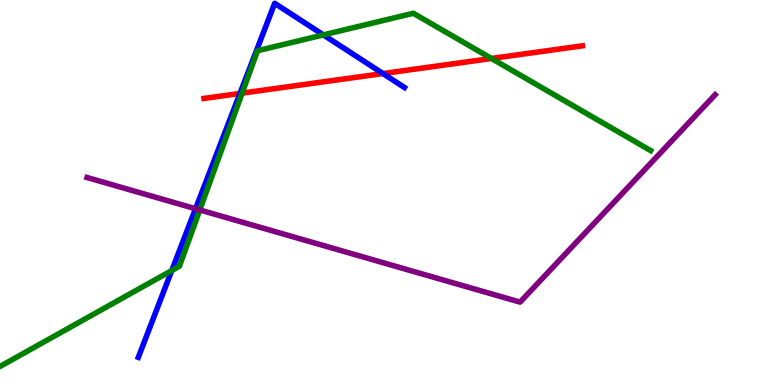[{'lines': ['blue', 'red'], 'intersections': [{'x': 3.1, 'y': 7.57}, {'x': 4.94, 'y': 8.09}]}, {'lines': ['green', 'red'], 'intersections': [{'x': 3.12, 'y': 7.58}, {'x': 6.34, 'y': 8.48}]}, {'lines': ['purple', 'red'], 'intersections': []}, {'lines': ['blue', 'green'], 'intersections': [{'x': 2.22, 'y': 2.97}, {'x': 4.17, 'y': 9.09}]}, {'lines': ['blue', 'purple'], 'intersections': [{'x': 2.52, 'y': 4.58}]}, {'lines': ['green', 'purple'], 'intersections': [{'x': 2.58, 'y': 4.55}]}]